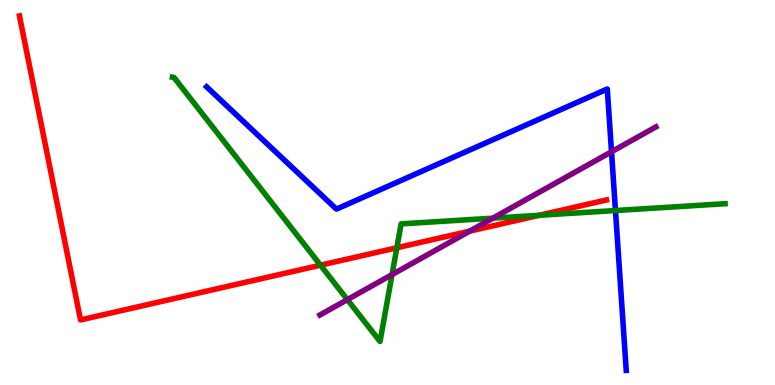[{'lines': ['blue', 'red'], 'intersections': []}, {'lines': ['green', 'red'], 'intersections': [{'x': 4.14, 'y': 3.11}, {'x': 5.12, 'y': 3.56}, {'x': 6.96, 'y': 4.41}]}, {'lines': ['purple', 'red'], 'intersections': [{'x': 6.06, 'y': 4.0}]}, {'lines': ['blue', 'green'], 'intersections': [{'x': 7.94, 'y': 4.53}]}, {'lines': ['blue', 'purple'], 'intersections': [{'x': 7.89, 'y': 6.06}]}, {'lines': ['green', 'purple'], 'intersections': [{'x': 4.48, 'y': 2.22}, {'x': 5.06, 'y': 2.87}, {'x': 6.36, 'y': 4.33}]}]